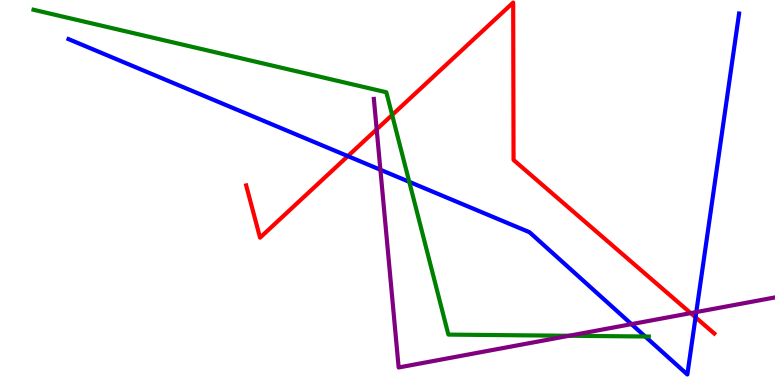[{'lines': ['blue', 'red'], 'intersections': [{'x': 4.49, 'y': 5.94}, {'x': 8.97, 'y': 1.76}]}, {'lines': ['green', 'red'], 'intersections': [{'x': 5.06, 'y': 7.01}]}, {'lines': ['purple', 'red'], 'intersections': [{'x': 4.86, 'y': 6.64}, {'x': 8.91, 'y': 1.87}]}, {'lines': ['blue', 'green'], 'intersections': [{'x': 5.28, 'y': 5.28}, {'x': 8.33, 'y': 1.26}]}, {'lines': ['blue', 'purple'], 'intersections': [{'x': 4.91, 'y': 5.59}, {'x': 8.15, 'y': 1.58}, {'x': 8.98, 'y': 1.89}]}, {'lines': ['green', 'purple'], 'intersections': [{'x': 7.34, 'y': 1.28}]}]